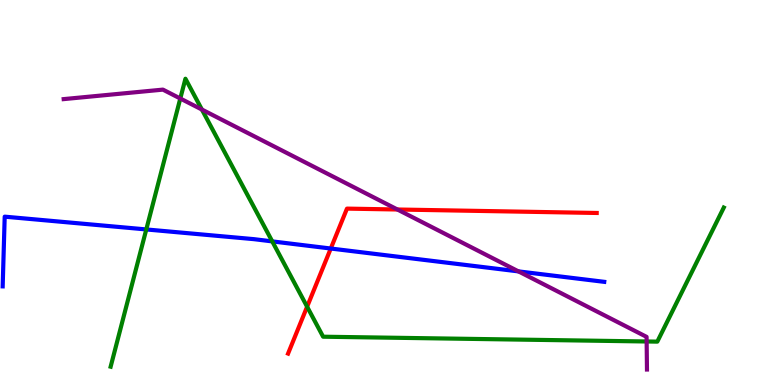[{'lines': ['blue', 'red'], 'intersections': [{'x': 4.27, 'y': 3.54}]}, {'lines': ['green', 'red'], 'intersections': [{'x': 3.96, 'y': 2.03}]}, {'lines': ['purple', 'red'], 'intersections': [{'x': 5.13, 'y': 4.56}]}, {'lines': ['blue', 'green'], 'intersections': [{'x': 1.89, 'y': 4.04}, {'x': 3.51, 'y': 3.73}]}, {'lines': ['blue', 'purple'], 'intersections': [{'x': 6.69, 'y': 2.95}]}, {'lines': ['green', 'purple'], 'intersections': [{'x': 2.33, 'y': 7.44}, {'x': 2.61, 'y': 7.15}, {'x': 8.34, 'y': 1.13}]}]